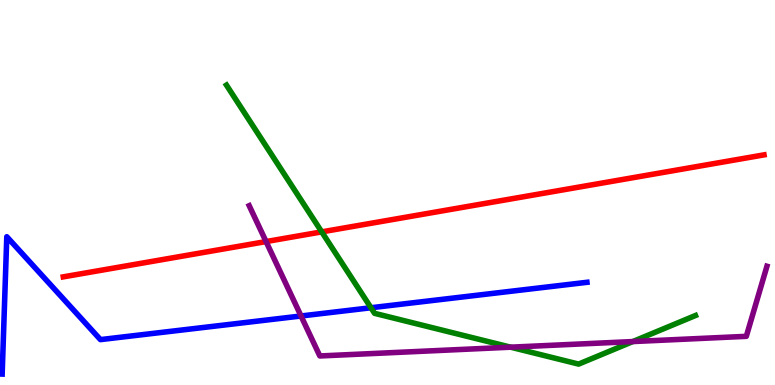[{'lines': ['blue', 'red'], 'intersections': []}, {'lines': ['green', 'red'], 'intersections': [{'x': 4.15, 'y': 3.98}]}, {'lines': ['purple', 'red'], 'intersections': [{'x': 3.43, 'y': 3.73}]}, {'lines': ['blue', 'green'], 'intersections': [{'x': 4.79, 'y': 2.01}]}, {'lines': ['blue', 'purple'], 'intersections': [{'x': 3.88, 'y': 1.79}]}, {'lines': ['green', 'purple'], 'intersections': [{'x': 6.59, 'y': 0.982}, {'x': 8.17, 'y': 1.13}]}]